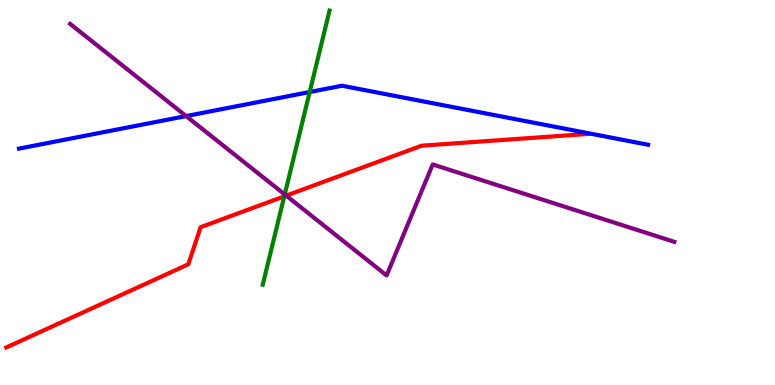[{'lines': ['blue', 'red'], 'intersections': []}, {'lines': ['green', 'red'], 'intersections': [{'x': 3.67, 'y': 4.9}]}, {'lines': ['purple', 'red'], 'intersections': [{'x': 3.69, 'y': 4.92}]}, {'lines': ['blue', 'green'], 'intersections': [{'x': 4.0, 'y': 7.61}]}, {'lines': ['blue', 'purple'], 'intersections': [{'x': 2.4, 'y': 6.98}]}, {'lines': ['green', 'purple'], 'intersections': [{'x': 3.67, 'y': 4.95}]}]